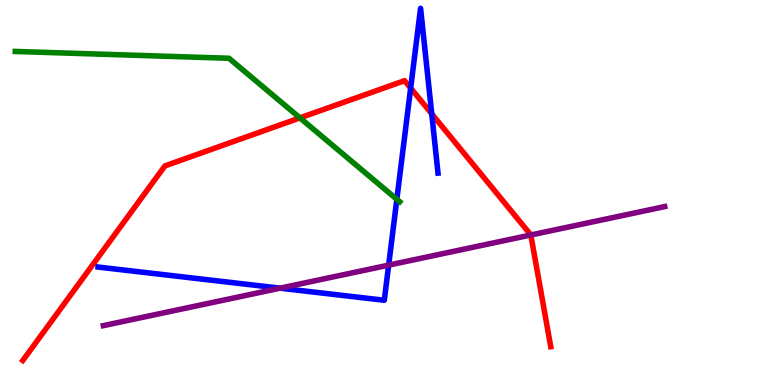[{'lines': ['blue', 'red'], 'intersections': [{'x': 5.3, 'y': 7.71}, {'x': 5.57, 'y': 7.04}]}, {'lines': ['green', 'red'], 'intersections': [{'x': 3.87, 'y': 6.94}]}, {'lines': ['purple', 'red'], 'intersections': [{'x': 6.85, 'y': 3.9}]}, {'lines': ['blue', 'green'], 'intersections': [{'x': 5.12, 'y': 4.82}]}, {'lines': ['blue', 'purple'], 'intersections': [{'x': 3.61, 'y': 2.52}, {'x': 5.01, 'y': 3.11}]}, {'lines': ['green', 'purple'], 'intersections': []}]